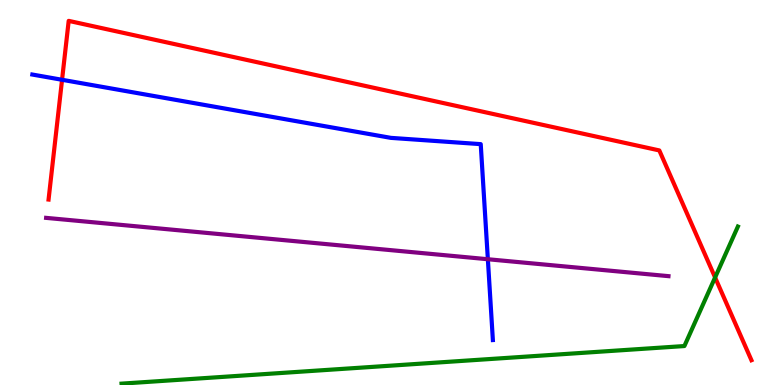[{'lines': ['blue', 'red'], 'intersections': [{'x': 0.801, 'y': 7.93}]}, {'lines': ['green', 'red'], 'intersections': [{'x': 9.23, 'y': 2.79}]}, {'lines': ['purple', 'red'], 'intersections': []}, {'lines': ['blue', 'green'], 'intersections': []}, {'lines': ['blue', 'purple'], 'intersections': [{'x': 6.29, 'y': 3.27}]}, {'lines': ['green', 'purple'], 'intersections': []}]